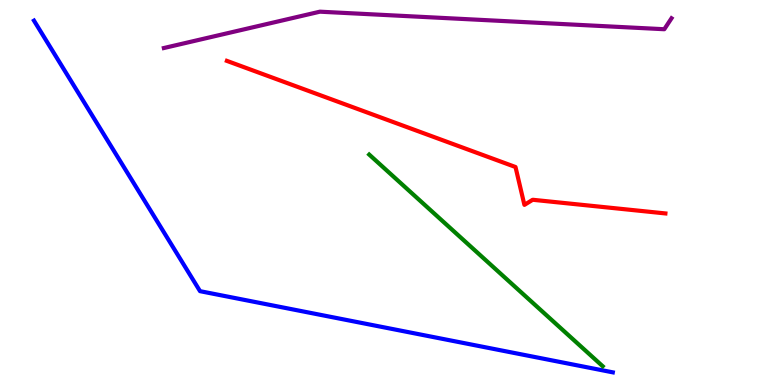[{'lines': ['blue', 'red'], 'intersections': []}, {'lines': ['green', 'red'], 'intersections': []}, {'lines': ['purple', 'red'], 'intersections': []}, {'lines': ['blue', 'green'], 'intersections': []}, {'lines': ['blue', 'purple'], 'intersections': []}, {'lines': ['green', 'purple'], 'intersections': []}]